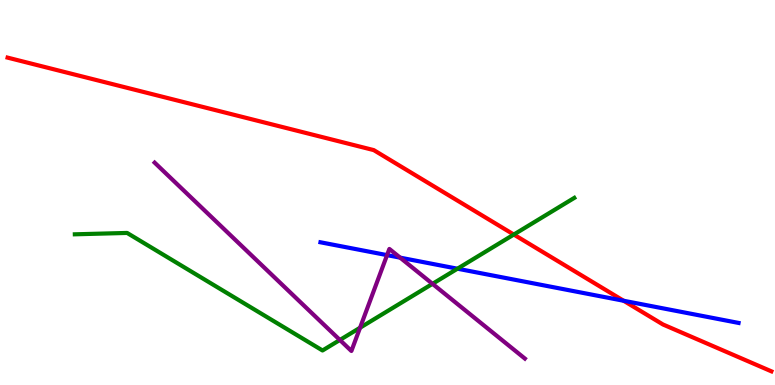[{'lines': ['blue', 'red'], 'intersections': [{'x': 8.05, 'y': 2.19}]}, {'lines': ['green', 'red'], 'intersections': [{'x': 6.63, 'y': 3.91}]}, {'lines': ['purple', 'red'], 'intersections': []}, {'lines': ['blue', 'green'], 'intersections': [{'x': 5.9, 'y': 3.02}]}, {'lines': ['blue', 'purple'], 'intersections': [{'x': 4.99, 'y': 3.37}, {'x': 5.16, 'y': 3.31}]}, {'lines': ['green', 'purple'], 'intersections': [{'x': 4.39, 'y': 1.17}, {'x': 4.65, 'y': 1.49}, {'x': 5.58, 'y': 2.63}]}]